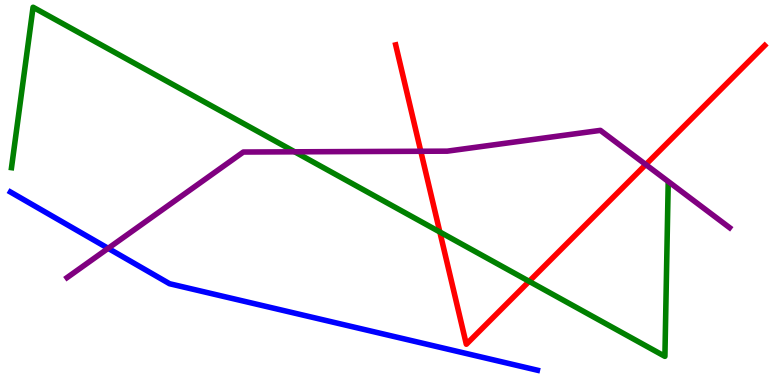[{'lines': ['blue', 'red'], 'intersections': []}, {'lines': ['green', 'red'], 'intersections': [{'x': 5.68, 'y': 3.97}, {'x': 6.83, 'y': 2.69}]}, {'lines': ['purple', 'red'], 'intersections': [{'x': 5.43, 'y': 6.07}, {'x': 8.33, 'y': 5.73}]}, {'lines': ['blue', 'green'], 'intersections': []}, {'lines': ['blue', 'purple'], 'intersections': [{'x': 1.4, 'y': 3.55}]}, {'lines': ['green', 'purple'], 'intersections': [{'x': 3.8, 'y': 6.06}]}]